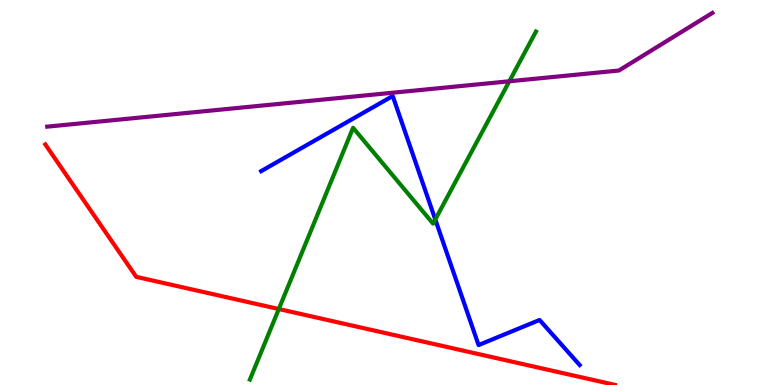[{'lines': ['blue', 'red'], 'intersections': []}, {'lines': ['green', 'red'], 'intersections': [{'x': 3.6, 'y': 1.97}]}, {'lines': ['purple', 'red'], 'intersections': []}, {'lines': ['blue', 'green'], 'intersections': [{'x': 5.62, 'y': 4.3}]}, {'lines': ['blue', 'purple'], 'intersections': []}, {'lines': ['green', 'purple'], 'intersections': [{'x': 6.57, 'y': 7.89}]}]